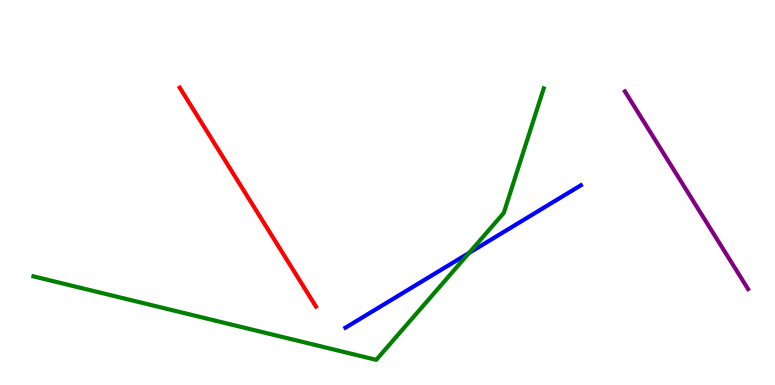[{'lines': ['blue', 'red'], 'intersections': []}, {'lines': ['green', 'red'], 'intersections': []}, {'lines': ['purple', 'red'], 'intersections': []}, {'lines': ['blue', 'green'], 'intersections': [{'x': 6.05, 'y': 3.43}]}, {'lines': ['blue', 'purple'], 'intersections': []}, {'lines': ['green', 'purple'], 'intersections': []}]